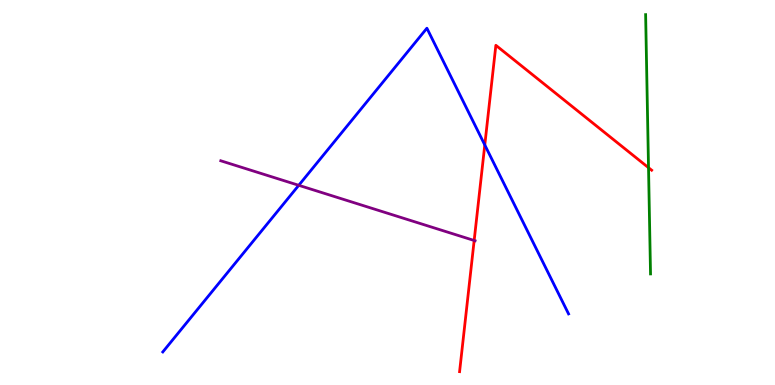[{'lines': ['blue', 'red'], 'intersections': [{'x': 6.26, 'y': 6.24}]}, {'lines': ['green', 'red'], 'intersections': [{'x': 8.37, 'y': 5.64}]}, {'lines': ['purple', 'red'], 'intersections': [{'x': 6.12, 'y': 3.75}]}, {'lines': ['blue', 'green'], 'intersections': []}, {'lines': ['blue', 'purple'], 'intersections': [{'x': 3.85, 'y': 5.19}]}, {'lines': ['green', 'purple'], 'intersections': []}]